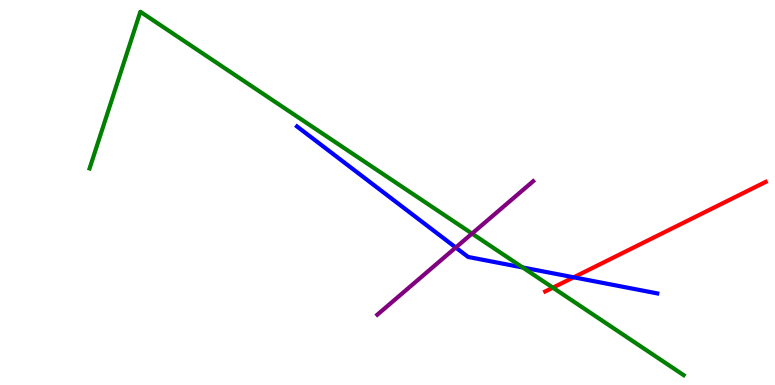[{'lines': ['blue', 'red'], 'intersections': [{'x': 7.4, 'y': 2.8}]}, {'lines': ['green', 'red'], 'intersections': [{'x': 7.13, 'y': 2.53}]}, {'lines': ['purple', 'red'], 'intersections': []}, {'lines': ['blue', 'green'], 'intersections': [{'x': 6.74, 'y': 3.05}]}, {'lines': ['blue', 'purple'], 'intersections': [{'x': 5.88, 'y': 3.57}]}, {'lines': ['green', 'purple'], 'intersections': [{'x': 6.09, 'y': 3.93}]}]